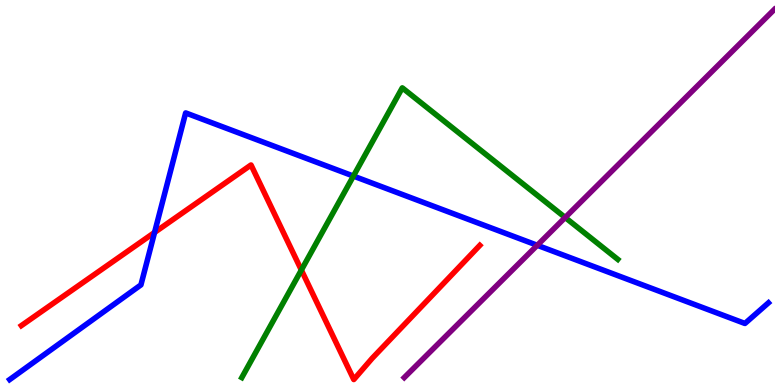[{'lines': ['blue', 'red'], 'intersections': [{'x': 1.99, 'y': 3.96}]}, {'lines': ['green', 'red'], 'intersections': [{'x': 3.89, 'y': 2.99}]}, {'lines': ['purple', 'red'], 'intersections': []}, {'lines': ['blue', 'green'], 'intersections': [{'x': 4.56, 'y': 5.43}]}, {'lines': ['blue', 'purple'], 'intersections': [{'x': 6.93, 'y': 3.63}]}, {'lines': ['green', 'purple'], 'intersections': [{'x': 7.29, 'y': 4.35}]}]